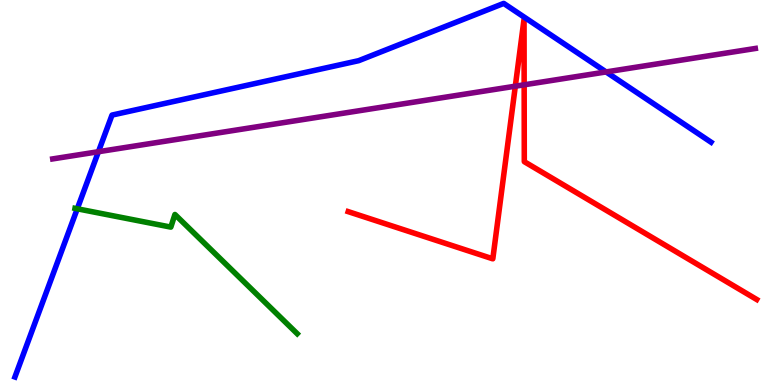[{'lines': ['blue', 'red'], 'intersections': []}, {'lines': ['green', 'red'], 'intersections': []}, {'lines': ['purple', 'red'], 'intersections': [{'x': 6.65, 'y': 7.76}, {'x': 6.76, 'y': 7.8}]}, {'lines': ['blue', 'green'], 'intersections': [{'x': 0.997, 'y': 4.58}]}, {'lines': ['blue', 'purple'], 'intersections': [{'x': 1.27, 'y': 6.06}, {'x': 7.82, 'y': 8.13}]}, {'lines': ['green', 'purple'], 'intersections': []}]